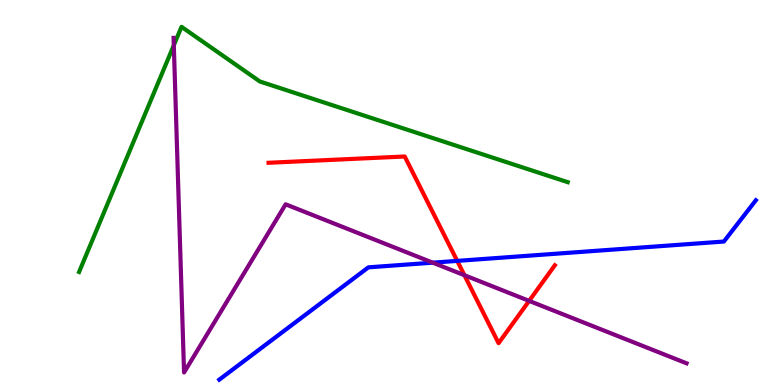[{'lines': ['blue', 'red'], 'intersections': [{'x': 5.9, 'y': 3.22}]}, {'lines': ['green', 'red'], 'intersections': []}, {'lines': ['purple', 'red'], 'intersections': [{'x': 5.99, 'y': 2.85}, {'x': 6.83, 'y': 2.19}]}, {'lines': ['blue', 'green'], 'intersections': []}, {'lines': ['blue', 'purple'], 'intersections': [{'x': 5.58, 'y': 3.18}]}, {'lines': ['green', 'purple'], 'intersections': [{'x': 2.24, 'y': 8.82}]}]